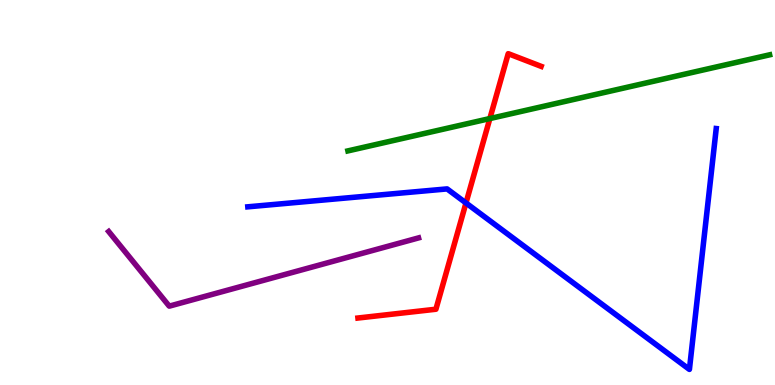[{'lines': ['blue', 'red'], 'intersections': [{'x': 6.01, 'y': 4.73}]}, {'lines': ['green', 'red'], 'intersections': [{'x': 6.32, 'y': 6.92}]}, {'lines': ['purple', 'red'], 'intersections': []}, {'lines': ['blue', 'green'], 'intersections': []}, {'lines': ['blue', 'purple'], 'intersections': []}, {'lines': ['green', 'purple'], 'intersections': []}]